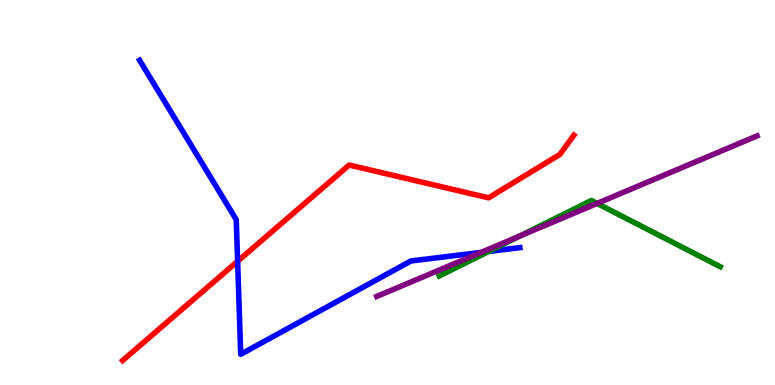[{'lines': ['blue', 'red'], 'intersections': [{'x': 3.07, 'y': 3.21}]}, {'lines': ['green', 'red'], 'intersections': []}, {'lines': ['purple', 'red'], 'intersections': []}, {'lines': ['blue', 'green'], 'intersections': [{'x': 6.31, 'y': 3.47}]}, {'lines': ['blue', 'purple'], 'intersections': [{'x': 6.21, 'y': 3.44}]}, {'lines': ['green', 'purple'], 'intersections': [{'x': 6.7, 'y': 3.86}, {'x': 7.7, 'y': 4.72}]}]